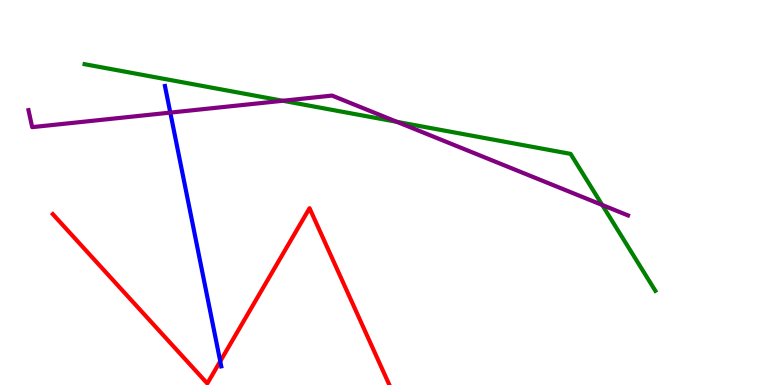[{'lines': ['blue', 'red'], 'intersections': [{'x': 2.84, 'y': 0.616}]}, {'lines': ['green', 'red'], 'intersections': []}, {'lines': ['purple', 'red'], 'intersections': []}, {'lines': ['blue', 'green'], 'intersections': []}, {'lines': ['blue', 'purple'], 'intersections': [{'x': 2.2, 'y': 7.08}]}, {'lines': ['green', 'purple'], 'intersections': [{'x': 3.65, 'y': 7.38}, {'x': 5.12, 'y': 6.84}, {'x': 7.77, 'y': 4.68}]}]